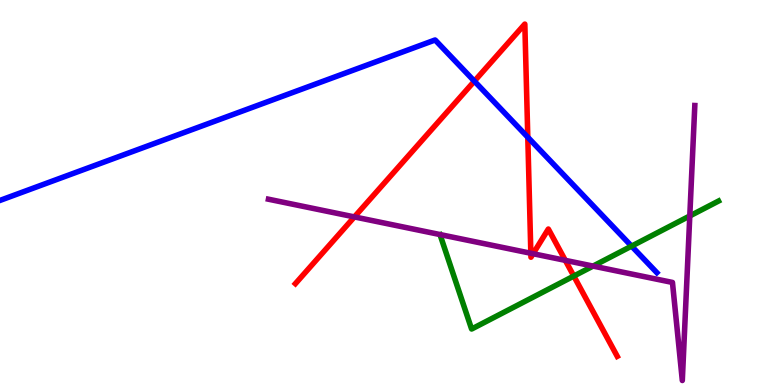[{'lines': ['blue', 'red'], 'intersections': [{'x': 6.12, 'y': 7.89}, {'x': 6.81, 'y': 6.44}]}, {'lines': ['green', 'red'], 'intersections': [{'x': 7.4, 'y': 2.83}]}, {'lines': ['purple', 'red'], 'intersections': [{'x': 4.57, 'y': 4.37}, {'x': 6.85, 'y': 3.42}, {'x': 6.88, 'y': 3.41}, {'x': 7.29, 'y': 3.24}]}, {'lines': ['blue', 'green'], 'intersections': [{'x': 8.15, 'y': 3.61}]}, {'lines': ['blue', 'purple'], 'intersections': []}, {'lines': ['green', 'purple'], 'intersections': [{'x': 7.65, 'y': 3.09}, {'x': 8.9, 'y': 4.39}]}]